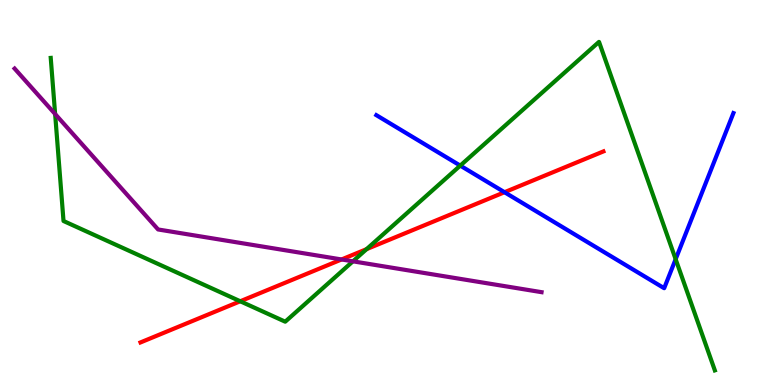[{'lines': ['blue', 'red'], 'intersections': [{'x': 6.51, 'y': 5.01}]}, {'lines': ['green', 'red'], 'intersections': [{'x': 3.1, 'y': 2.17}, {'x': 4.73, 'y': 3.53}]}, {'lines': ['purple', 'red'], 'intersections': [{'x': 4.41, 'y': 3.26}]}, {'lines': ['blue', 'green'], 'intersections': [{'x': 5.94, 'y': 5.7}, {'x': 8.72, 'y': 3.27}]}, {'lines': ['blue', 'purple'], 'intersections': []}, {'lines': ['green', 'purple'], 'intersections': [{'x': 0.711, 'y': 7.04}, {'x': 4.55, 'y': 3.21}]}]